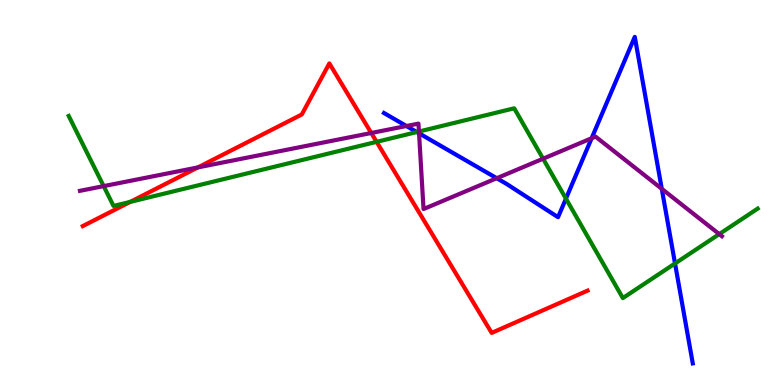[{'lines': ['blue', 'red'], 'intersections': []}, {'lines': ['green', 'red'], 'intersections': [{'x': 1.68, 'y': 4.76}, {'x': 4.86, 'y': 6.32}]}, {'lines': ['purple', 'red'], 'intersections': [{'x': 2.55, 'y': 5.65}, {'x': 4.79, 'y': 6.55}]}, {'lines': ['blue', 'green'], 'intersections': [{'x': 5.38, 'y': 6.57}, {'x': 7.3, 'y': 4.84}, {'x': 8.71, 'y': 3.16}]}, {'lines': ['blue', 'purple'], 'intersections': [{'x': 5.24, 'y': 6.73}, {'x': 5.41, 'y': 6.54}, {'x': 6.41, 'y': 5.37}, {'x': 7.63, 'y': 6.41}, {'x': 8.54, 'y': 5.1}]}, {'lines': ['green', 'purple'], 'intersections': [{'x': 1.34, 'y': 5.17}, {'x': 5.41, 'y': 6.58}, {'x': 7.01, 'y': 5.88}, {'x': 9.28, 'y': 3.92}]}]